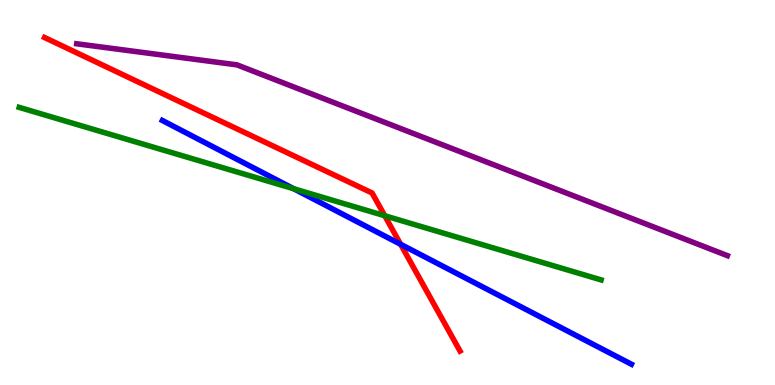[{'lines': ['blue', 'red'], 'intersections': [{'x': 5.17, 'y': 3.65}]}, {'lines': ['green', 'red'], 'intersections': [{'x': 4.96, 'y': 4.4}]}, {'lines': ['purple', 'red'], 'intersections': []}, {'lines': ['blue', 'green'], 'intersections': [{'x': 3.79, 'y': 5.1}]}, {'lines': ['blue', 'purple'], 'intersections': []}, {'lines': ['green', 'purple'], 'intersections': []}]